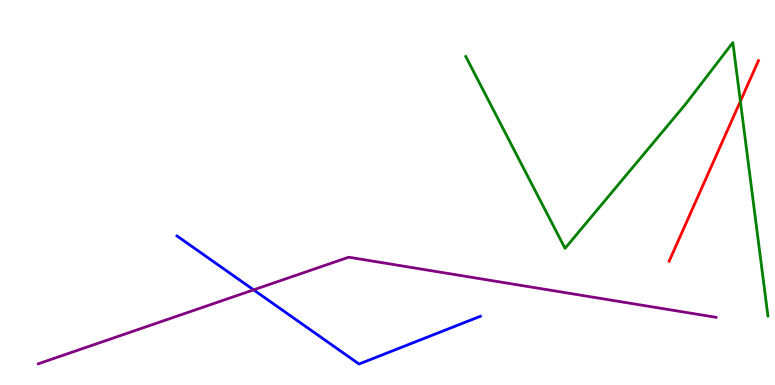[{'lines': ['blue', 'red'], 'intersections': []}, {'lines': ['green', 'red'], 'intersections': [{'x': 9.55, 'y': 7.37}]}, {'lines': ['purple', 'red'], 'intersections': []}, {'lines': ['blue', 'green'], 'intersections': []}, {'lines': ['blue', 'purple'], 'intersections': [{'x': 3.27, 'y': 2.47}]}, {'lines': ['green', 'purple'], 'intersections': []}]